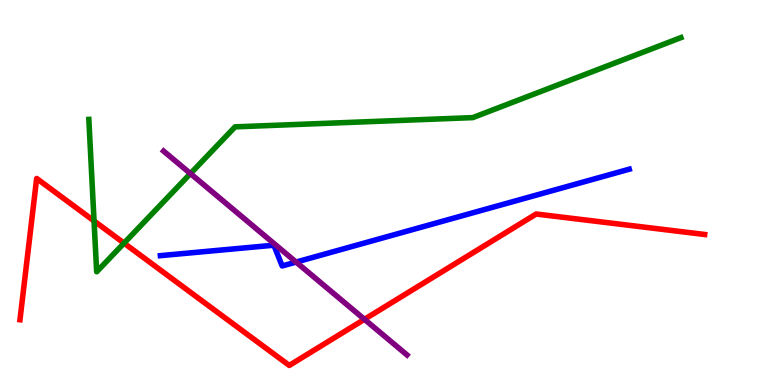[{'lines': ['blue', 'red'], 'intersections': []}, {'lines': ['green', 'red'], 'intersections': [{'x': 1.21, 'y': 4.26}, {'x': 1.6, 'y': 3.68}]}, {'lines': ['purple', 'red'], 'intersections': [{'x': 4.7, 'y': 1.71}]}, {'lines': ['blue', 'green'], 'intersections': []}, {'lines': ['blue', 'purple'], 'intersections': [{'x': 3.82, 'y': 3.19}]}, {'lines': ['green', 'purple'], 'intersections': [{'x': 2.46, 'y': 5.49}]}]